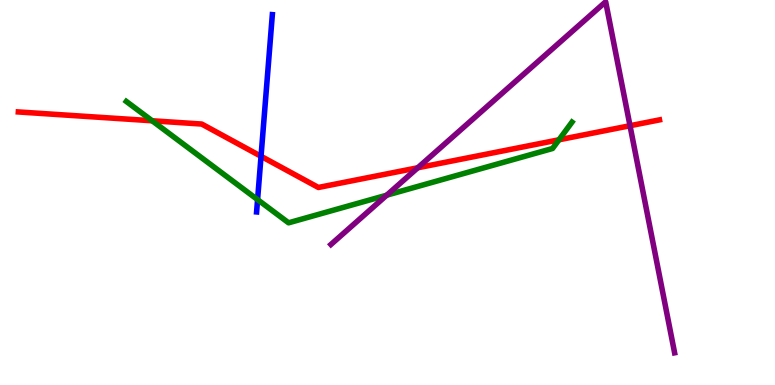[{'lines': ['blue', 'red'], 'intersections': [{'x': 3.37, 'y': 5.94}]}, {'lines': ['green', 'red'], 'intersections': [{'x': 1.96, 'y': 6.86}, {'x': 7.21, 'y': 6.37}]}, {'lines': ['purple', 'red'], 'intersections': [{'x': 5.39, 'y': 5.64}, {'x': 8.13, 'y': 6.73}]}, {'lines': ['blue', 'green'], 'intersections': [{'x': 3.32, 'y': 4.81}]}, {'lines': ['blue', 'purple'], 'intersections': []}, {'lines': ['green', 'purple'], 'intersections': [{'x': 4.99, 'y': 4.93}]}]